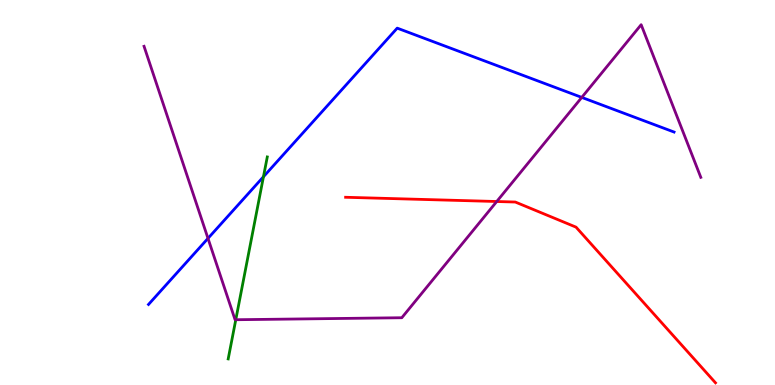[{'lines': ['blue', 'red'], 'intersections': []}, {'lines': ['green', 'red'], 'intersections': []}, {'lines': ['purple', 'red'], 'intersections': [{'x': 6.41, 'y': 4.77}]}, {'lines': ['blue', 'green'], 'intersections': [{'x': 3.4, 'y': 5.41}]}, {'lines': ['blue', 'purple'], 'intersections': [{'x': 2.68, 'y': 3.81}, {'x': 7.51, 'y': 7.47}]}, {'lines': ['green', 'purple'], 'intersections': [{'x': 3.04, 'y': 1.7}]}]